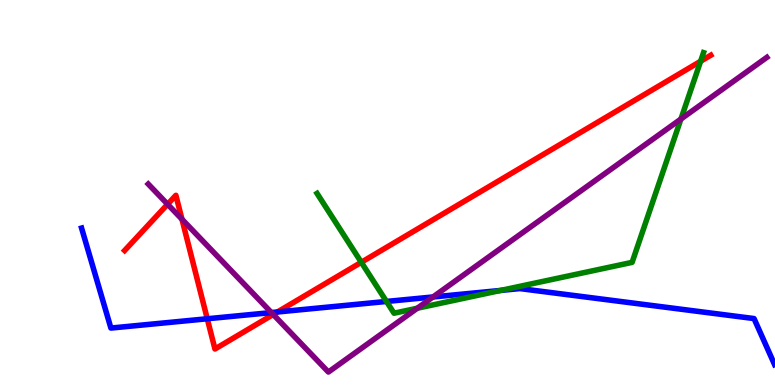[{'lines': ['blue', 'red'], 'intersections': [{'x': 2.67, 'y': 1.72}, {'x': 3.58, 'y': 1.9}]}, {'lines': ['green', 'red'], 'intersections': [{'x': 4.66, 'y': 3.19}, {'x': 9.04, 'y': 8.41}]}, {'lines': ['purple', 'red'], 'intersections': [{'x': 2.16, 'y': 4.69}, {'x': 2.35, 'y': 4.31}, {'x': 3.53, 'y': 1.83}]}, {'lines': ['blue', 'green'], 'intersections': [{'x': 4.99, 'y': 2.17}, {'x': 6.46, 'y': 2.46}]}, {'lines': ['blue', 'purple'], 'intersections': [{'x': 3.5, 'y': 1.88}, {'x': 5.59, 'y': 2.29}]}, {'lines': ['green', 'purple'], 'intersections': [{'x': 5.38, 'y': 1.99}, {'x': 8.79, 'y': 6.91}]}]